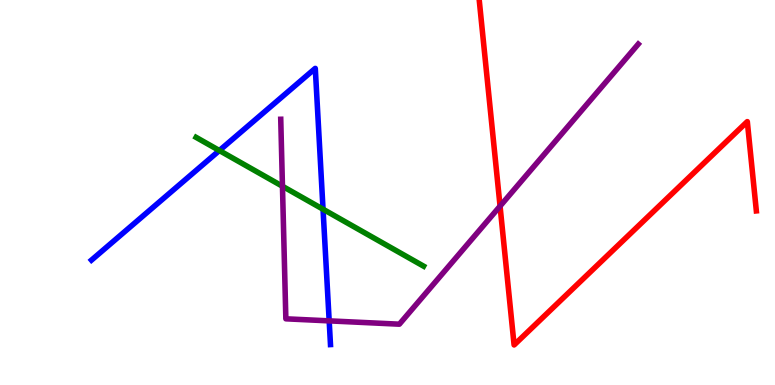[{'lines': ['blue', 'red'], 'intersections': []}, {'lines': ['green', 'red'], 'intersections': []}, {'lines': ['purple', 'red'], 'intersections': [{'x': 6.45, 'y': 4.65}]}, {'lines': ['blue', 'green'], 'intersections': [{'x': 2.83, 'y': 6.09}, {'x': 4.17, 'y': 4.57}]}, {'lines': ['blue', 'purple'], 'intersections': [{'x': 4.25, 'y': 1.67}]}, {'lines': ['green', 'purple'], 'intersections': [{'x': 3.64, 'y': 5.16}]}]